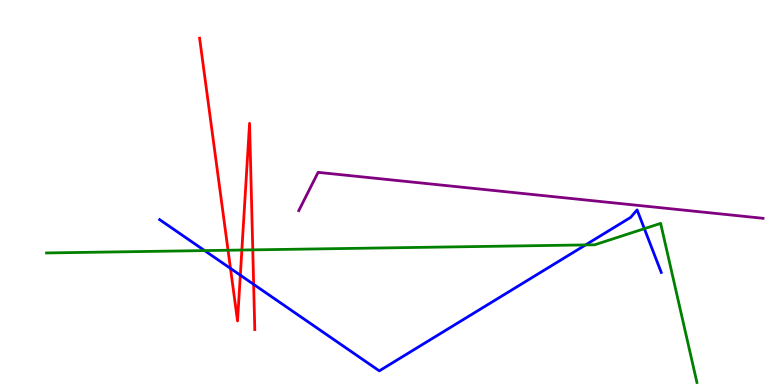[{'lines': ['blue', 'red'], 'intersections': [{'x': 2.97, 'y': 3.03}, {'x': 3.1, 'y': 2.85}, {'x': 3.27, 'y': 2.61}]}, {'lines': ['green', 'red'], 'intersections': [{'x': 2.94, 'y': 3.5}, {'x': 3.12, 'y': 3.51}, {'x': 3.26, 'y': 3.51}]}, {'lines': ['purple', 'red'], 'intersections': []}, {'lines': ['blue', 'green'], 'intersections': [{'x': 2.64, 'y': 3.49}, {'x': 7.56, 'y': 3.64}, {'x': 8.31, 'y': 4.06}]}, {'lines': ['blue', 'purple'], 'intersections': []}, {'lines': ['green', 'purple'], 'intersections': []}]